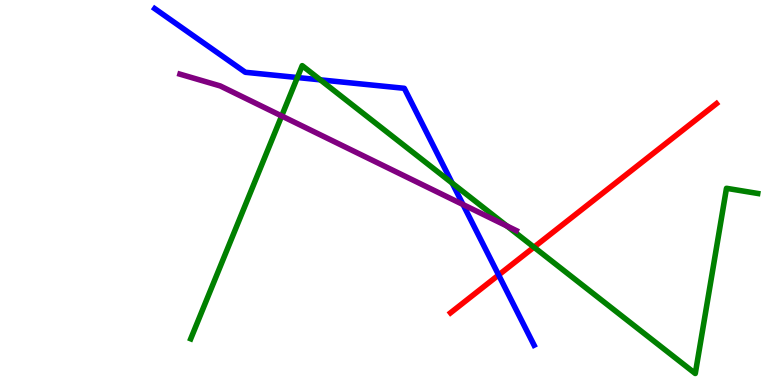[{'lines': ['blue', 'red'], 'intersections': [{'x': 6.43, 'y': 2.86}]}, {'lines': ['green', 'red'], 'intersections': [{'x': 6.89, 'y': 3.58}]}, {'lines': ['purple', 'red'], 'intersections': []}, {'lines': ['blue', 'green'], 'intersections': [{'x': 3.84, 'y': 7.99}, {'x': 4.13, 'y': 7.93}, {'x': 5.84, 'y': 5.24}]}, {'lines': ['blue', 'purple'], 'intersections': [{'x': 5.97, 'y': 4.69}]}, {'lines': ['green', 'purple'], 'intersections': [{'x': 3.63, 'y': 6.99}, {'x': 6.54, 'y': 4.13}]}]